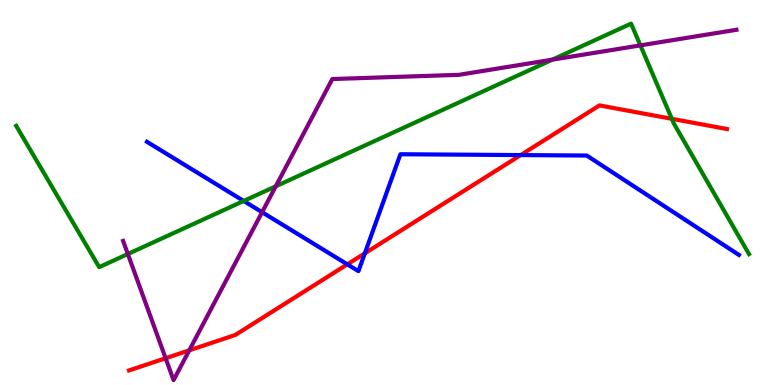[{'lines': ['blue', 'red'], 'intersections': [{'x': 4.48, 'y': 3.13}, {'x': 4.71, 'y': 3.42}, {'x': 6.72, 'y': 5.97}]}, {'lines': ['green', 'red'], 'intersections': [{'x': 8.67, 'y': 6.91}]}, {'lines': ['purple', 'red'], 'intersections': [{'x': 2.14, 'y': 0.695}, {'x': 2.44, 'y': 0.9}]}, {'lines': ['blue', 'green'], 'intersections': [{'x': 3.14, 'y': 4.78}]}, {'lines': ['blue', 'purple'], 'intersections': [{'x': 3.38, 'y': 4.49}]}, {'lines': ['green', 'purple'], 'intersections': [{'x': 1.65, 'y': 3.4}, {'x': 3.56, 'y': 5.16}, {'x': 7.13, 'y': 8.45}, {'x': 8.26, 'y': 8.82}]}]